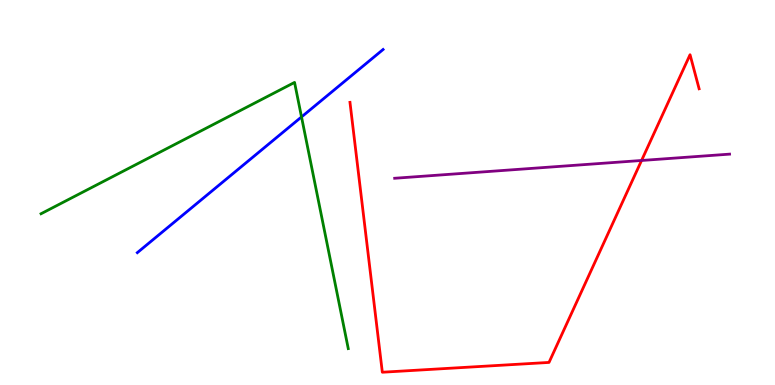[{'lines': ['blue', 'red'], 'intersections': []}, {'lines': ['green', 'red'], 'intersections': []}, {'lines': ['purple', 'red'], 'intersections': [{'x': 8.28, 'y': 5.83}]}, {'lines': ['blue', 'green'], 'intersections': [{'x': 3.89, 'y': 6.96}]}, {'lines': ['blue', 'purple'], 'intersections': []}, {'lines': ['green', 'purple'], 'intersections': []}]